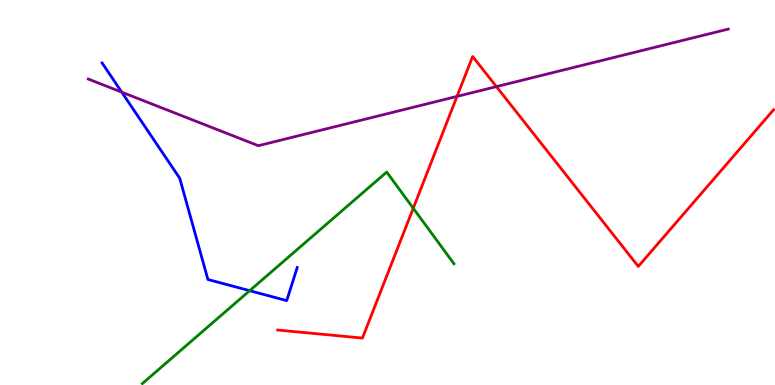[{'lines': ['blue', 'red'], 'intersections': []}, {'lines': ['green', 'red'], 'intersections': [{'x': 5.33, 'y': 4.59}]}, {'lines': ['purple', 'red'], 'intersections': [{'x': 5.9, 'y': 7.5}, {'x': 6.41, 'y': 7.75}]}, {'lines': ['blue', 'green'], 'intersections': [{'x': 3.22, 'y': 2.45}]}, {'lines': ['blue', 'purple'], 'intersections': [{'x': 1.57, 'y': 7.61}]}, {'lines': ['green', 'purple'], 'intersections': []}]